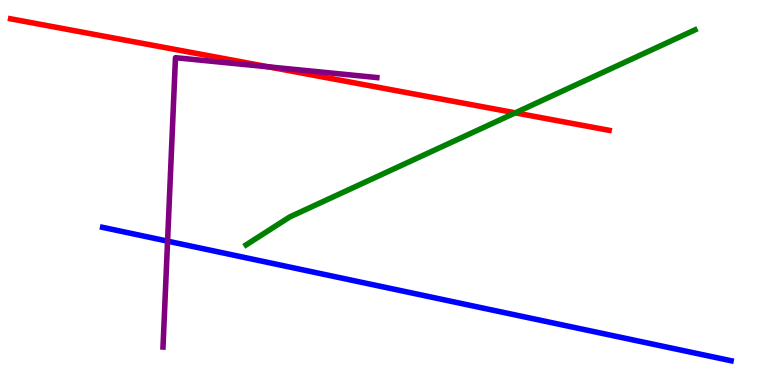[{'lines': ['blue', 'red'], 'intersections': []}, {'lines': ['green', 'red'], 'intersections': [{'x': 6.65, 'y': 7.07}]}, {'lines': ['purple', 'red'], 'intersections': [{'x': 3.46, 'y': 8.26}]}, {'lines': ['blue', 'green'], 'intersections': []}, {'lines': ['blue', 'purple'], 'intersections': [{'x': 2.16, 'y': 3.74}]}, {'lines': ['green', 'purple'], 'intersections': []}]